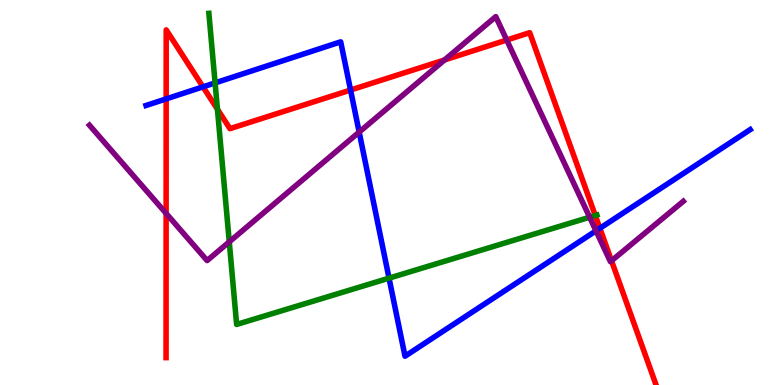[{'lines': ['blue', 'red'], 'intersections': [{'x': 2.14, 'y': 7.43}, {'x': 2.62, 'y': 7.74}, {'x': 4.52, 'y': 7.66}, {'x': 7.74, 'y': 4.07}]}, {'lines': ['green', 'red'], 'intersections': [{'x': 2.81, 'y': 7.16}, {'x': 7.68, 'y': 4.4}]}, {'lines': ['purple', 'red'], 'intersections': [{'x': 2.14, 'y': 4.46}, {'x': 5.74, 'y': 8.44}, {'x': 6.54, 'y': 8.96}, {'x': 7.89, 'y': 3.23}]}, {'lines': ['blue', 'green'], 'intersections': [{'x': 2.78, 'y': 7.85}, {'x': 5.02, 'y': 2.78}]}, {'lines': ['blue', 'purple'], 'intersections': [{'x': 4.63, 'y': 6.57}, {'x': 7.69, 'y': 4.0}]}, {'lines': ['green', 'purple'], 'intersections': [{'x': 2.96, 'y': 3.72}, {'x': 7.61, 'y': 4.36}]}]